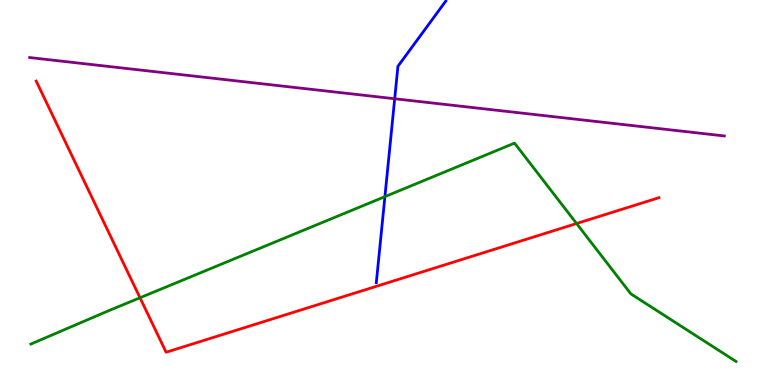[{'lines': ['blue', 'red'], 'intersections': []}, {'lines': ['green', 'red'], 'intersections': [{'x': 1.81, 'y': 2.27}, {'x': 7.44, 'y': 4.19}]}, {'lines': ['purple', 'red'], 'intersections': []}, {'lines': ['blue', 'green'], 'intersections': [{'x': 4.97, 'y': 4.89}]}, {'lines': ['blue', 'purple'], 'intersections': [{'x': 5.09, 'y': 7.44}]}, {'lines': ['green', 'purple'], 'intersections': []}]